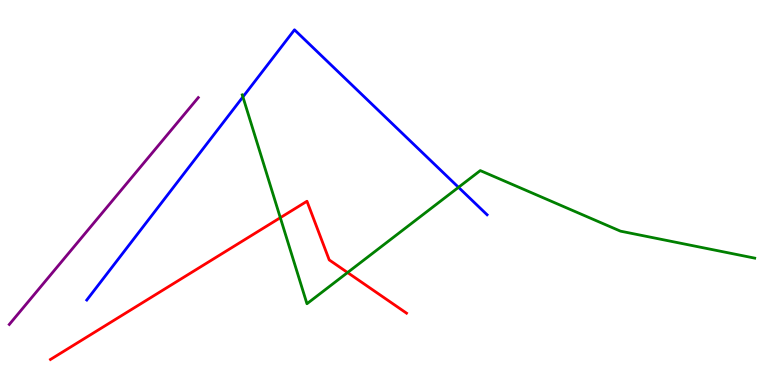[{'lines': ['blue', 'red'], 'intersections': []}, {'lines': ['green', 'red'], 'intersections': [{'x': 3.62, 'y': 4.35}, {'x': 4.48, 'y': 2.92}]}, {'lines': ['purple', 'red'], 'intersections': []}, {'lines': ['blue', 'green'], 'intersections': [{'x': 3.13, 'y': 7.48}, {'x': 5.92, 'y': 5.13}]}, {'lines': ['blue', 'purple'], 'intersections': []}, {'lines': ['green', 'purple'], 'intersections': []}]